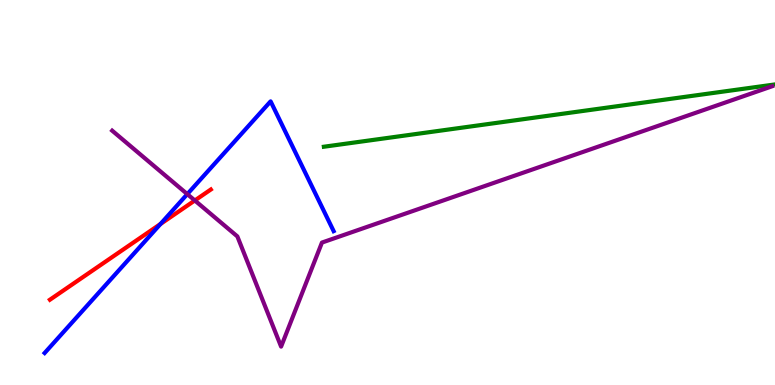[{'lines': ['blue', 'red'], 'intersections': [{'x': 2.07, 'y': 4.18}]}, {'lines': ['green', 'red'], 'intersections': []}, {'lines': ['purple', 'red'], 'intersections': [{'x': 2.51, 'y': 4.79}]}, {'lines': ['blue', 'green'], 'intersections': []}, {'lines': ['blue', 'purple'], 'intersections': [{'x': 2.42, 'y': 4.96}]}, {'lines': ['green', 'purple'], 'intersections': []}]